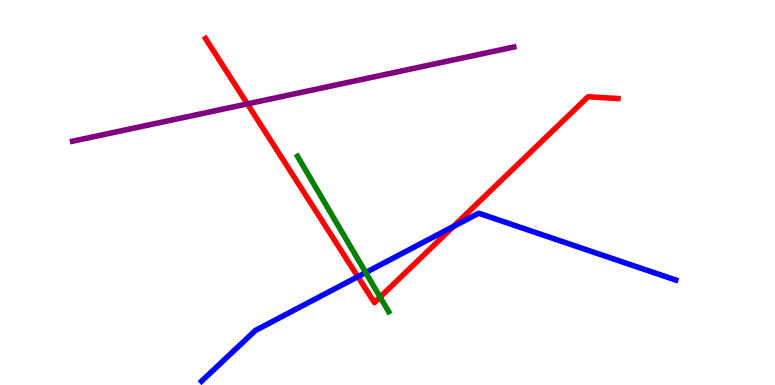[{'lines': ['blue', 'red'], 'intersections': [{'x': 4.62, 'y': 2.81}, {'x': 5.85, 'y': 4.12}]}, {'lines': ['green', 'red'], 'intersections': [{'x': 4.9, 'y': 2.28}]}, {'lines': ['purple', 'red'], 'intersections': [{'x': 3.19, 'y': 7.3}]}, {'lines': ['blue', 'green'], 'intersections': [{'x': 4.72, 'y': 2.92}]}, {'lines': ['blue', 'purple'], 'intersections': []}, {'lines': ['green', 'purple'], 'intersections': []}]